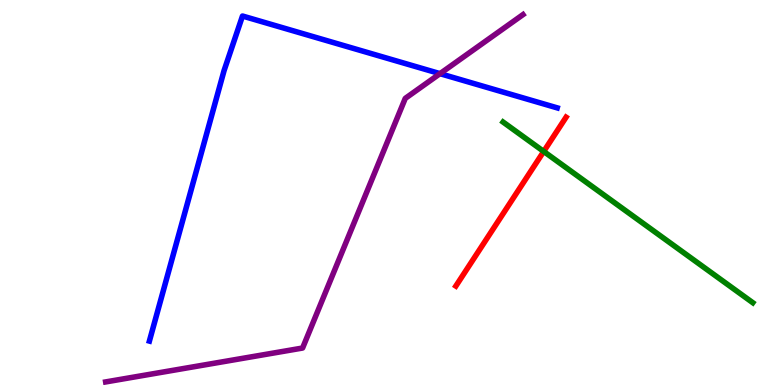[{'lines': ['blue', 'red'], 'intersections': []}, {'lines': ['green', 'red'], 'intersections': [{'x': 7.02, 'y': 6.07}]}, {'lines': ['purple', 'red'], 'intersections': []}, {'lines': ['blue', 'green'], 'intersections': []}, {'lines': ['blue', 'purple'], 'intersections': [{'x': 5.68, 'y': 8.09}]}, {'lines': ['green', 'purple'], 'intersections': []}]